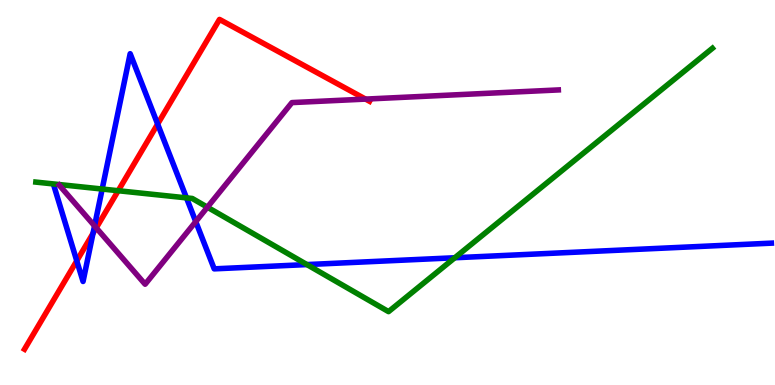[{'lines': ['blue', 'red'], 'intersections': [{'x': 0.991, 'y': 3.23}, {'x': 1.2, 'y': 3.94}, {'x': 2.03, 'y': 6.78}]}, {'lines': ['green', 'red'], 'intersections': [{'x': 1.53, 'y': 5.05}]}, {'lines': ['purple', 'red'], 'intersections': [{'x': 1.24, 'y': 4.08}, {'x': 4.72, 'y': 7.43}]}, {'lines': ['blue', 'green'], 'intersections': [{'x': 1.32, 'y': 5.09}, {'x': 2.41, 'y': 4.86}, {'x': 3.96, 'y': 3.13}, {'x': 5.87, 'y': 3.31}]}, {'lines': ['blue', 'purple'], 'intersections': [{'x': 1.22, 'y': 4.13}, {'x': 2.53, 'y': 4.24}]}, {'lines': ['green', 'purple'], 'intersections': [{'x': 2.68, 'y': 4.62}]}]